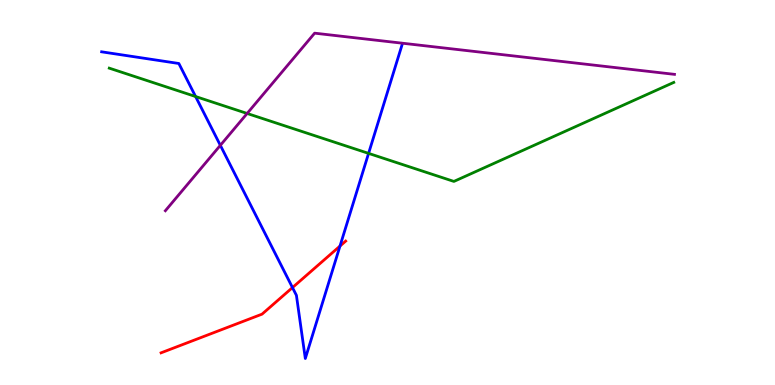[{'lines': ['blue', 'red'], 'intersections': [{'x': 3.77, 'y': 2.53}, {'x': 4.39, 'y': 3.61}]}, {'lines': ['green', 'red'], 'intersections': []}, {'lines': ['purple', 'red'], 'intersections': []}, {'lines': ['blue', 'green'], 'intersections': [{'x': 2.52, 'y': 7.49}, {'x': 4.76, 'y': 6.02}]}, {'lines': ['blue', 'purple'], 'intersections': [{'x': 2.84, 'y': 6.23}]}, {'lines': ['green', 'purple'], 'intersections': [{'x': 3.19, 'y': 7.05}]}]